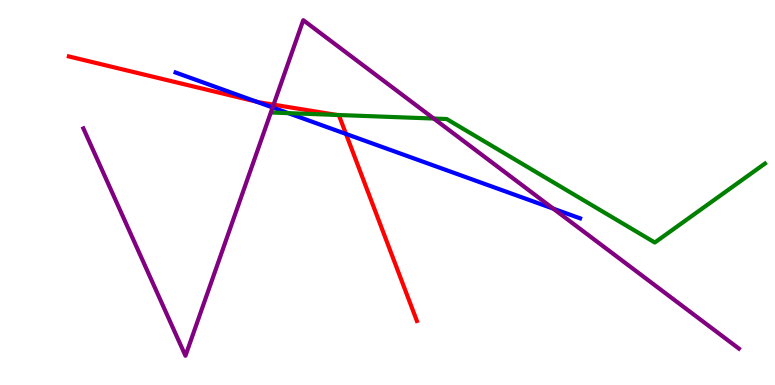[{'lines': ['blue', 'red'], 'intersections': [{'x': 3.31, 'y': 7.36}, {'x': 4.46, 'y': 6.52}]}, {'lines': ['green', 'red'], 'intersections': [{'x': 4.34, 'y': 7.01}]}, {'lines': ['purple', 'red'], 'intersections': [{'x': 3.53, 'y': 7.28}]}, {'lines': ['blue', 'green'], 'intersections': [{'x': 3.72, 'y': 7.06}]}, {'lines': ['blue', 'purple'], 'intersections': [{'x': 3.52, 'y': 7.21}, {'x': 7.14, 'y': 4.58}]}, {'lines': ['green', 'purple'], 'intersections': [{'x': 5.6, 'y': 6.92}]}]